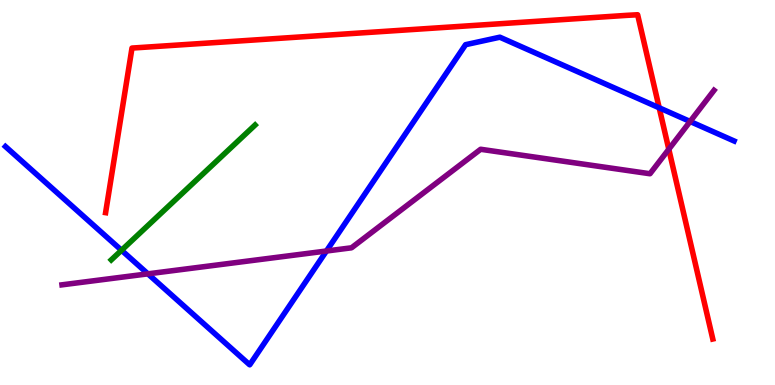[{'lines': ['blue', 'red'], 'intersections': [{'x': 8.51, 'y': 7.2}]}, {'lines': ['green', 'red'], 'intersections': []}, {'lines': ['purple', 'red'], 'intersections': [{'x': 8.63, 'y': 6.12}]}, {'lines': ['blue', 'green'], 'intersections': [{'x': 1.57, 'y': 3.5}]}, {'lines': ['blue', 'purple'], 'intersections': [{'x': 1.91, 'y': 2.89}, {'x': 4.21, 'y': 3.48}, {'x': 8.9, 'y': 6.84}]}, {'lines': ['green', 'purple'], 'intersections': []}]